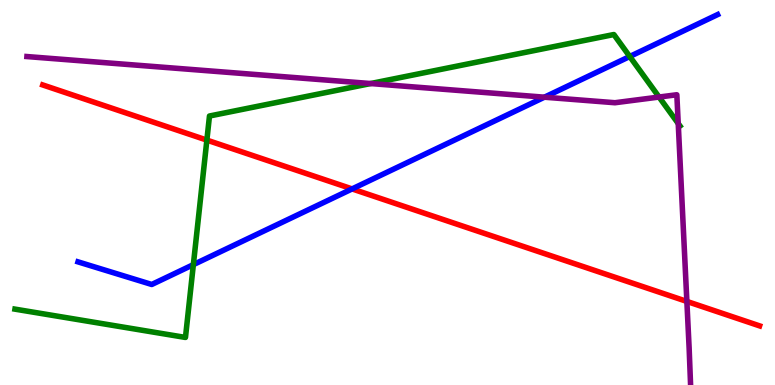[{'lines': ['blue', 'red'], 'intersections': [{'x': 4.54, 'y': 5.09}]}, {'lines': ['green', 'red'], 'intersections': [{'x': 2.67, 'y': 6.36}]}, {'lines': ['purple', 'red'], 'intersections': [{'x': 8.86, 'y': 2.17}]}, {'lines': ['blue', 'green'], 'intersections': [{'x': 2.5, 'y': 3.13}, {'x': 8.13, 'y': 8.53}]}, {'lines': ['blue', 'purple'], 'intersections': [{'x': 7.02, 'y': 7.48}]}, {'lines': ['green', 'purple'], 'intersections': [{'x': 4.78, 'y': 7.83}, {'x': 8.5, 'y': 7.48}, {'x': 8.75, 'y': 6.79}]}]